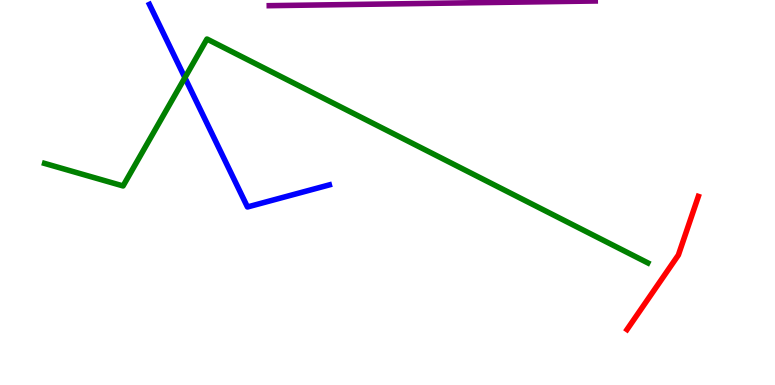[{'lines': ['blue', 'red'], 'intersections': []}, {'lines': ['green', 'red'], 'intersections': []}, {'lines': ['purple', 'red'], 'intersections': []}, {'lines': ['blue', 'green'], 'intersections': [{'x': 2.39, 'y': 7.98}]}, {'lines': ['blue', 'purple'], 'intersections': []}, {'lines': ['green', 'purple'], 'intersections': []}]